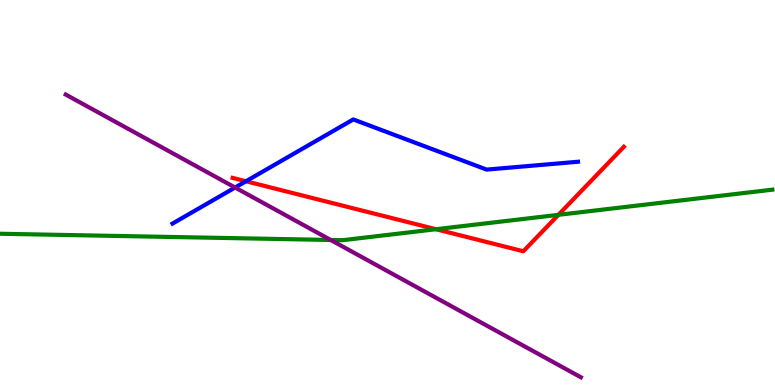[{'lines': ['blue', 'red'], 'intersections': [{'x': 3.17, 'y': 5.29}]}, {'lines': ['green', 'red'], 'intersections': [{'x': 5.63, 'y': 4.05}, {'x': 7.21, 'y': 4.42}]}, {'lines': ['purple', 'red'], 'intersections': []}, {'lines': ['blue', 'green'], 'intersections': []}, {'lines': ['blue', 'purple'], 'intersections': [{'x': 3.03, 'y': 5.13}]}, {'lines': ['green', 'purple'], 'intersections': [{'x': 4.27, 'y': 3.77}]}]